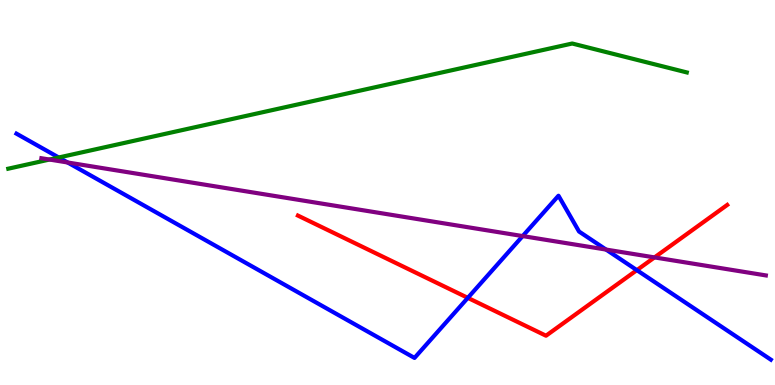[{'lines': ['blue', 'red'], 'intersections': [{'x': 6.04, 'y': 2.26}, {'x': 8.22, 'y': 2.98}]}, {'lines': ['green', 'red'], 'intersections': []}, {'lines': ['purple', 'red'], 'intersections': [{'x': 8.45, 'y': 3.31}]}, {'lines': ['blue', 'green'], 'intersections': [{'x': 0.758, 'y': 5.91}]}, {'lines': ['blue', 'purple'], 'intersections': [{'x': 0.872, 'y': 5.78}, {'x': 6.74, 'y': 3.87}, {'x': 7.82, 'y': 3.52}]}, {'lines': ['green', 'purple'], 'intersections': [{'x': 0.638, 'y': 5.86}]}]